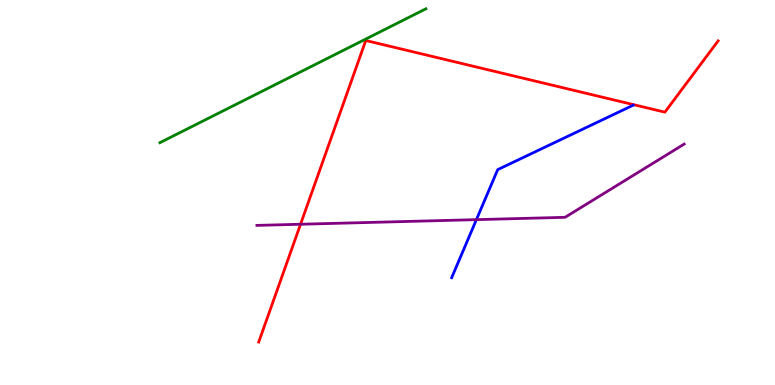[{'lines': ['blue', 'red'], 'intersections': []}, {'lines': ['green', 'red'], 'intersections': []}, {'lines': ['purple', 'red'], 'intersections': [{'x': 3.88, 'y': 4.18}]}, {'lines': ['blue', 'green'], 'intersections': []}, {'lines': ['blue', 'purple'], 'intersections': [{'x': 6.15, 'y': 4.3}]}, {'lines': ['green', 'purple'], 'intersections': []}]